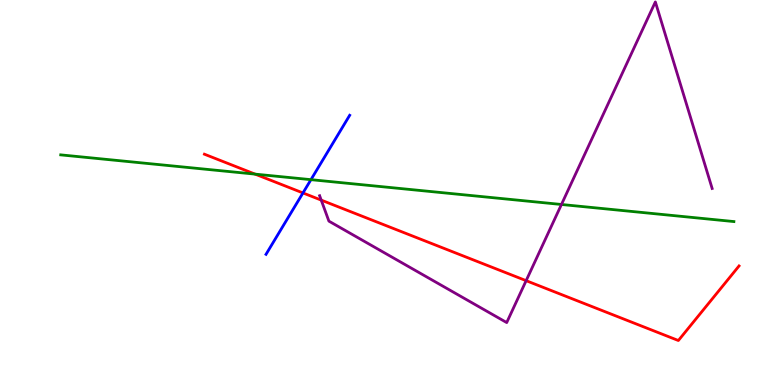[{'lines': ['blue', 'red'], 'intersections': [{'x': 3.91, 'y': 4.99}]}, {'lines': ['green', 'red'], 'intersections': [{'x': 3.29, 'y': 5.48}]}, {'lines': ['purple', 'red'], 'intersections': [{'x': 4.14, 'y': 4.8}, {'x': 6.79, 'y': 2.71}]}, {'lines': ['blue', 'green'], 'intersections': [{'x': 4.01, 'y': 5.33}]}, {'lines': ['blue', 'purple'], 'intersections': []}, {'lines': ['green', 'purple'], 'intersections': [{'x': 7.24, 'y': 4.69}]}]